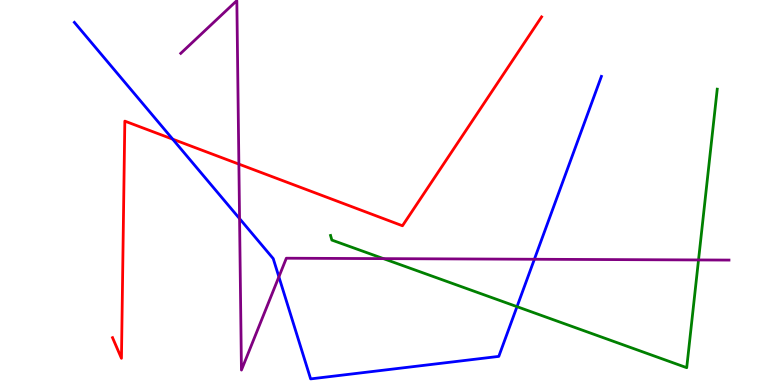[{'lines': ['blue', 'red'], 'intersections': [{'x': 2.23, 'y': 6.39}]}, {'lines': ['green', 'red'], 'intersections': []}, {'lines': ['purple', 'red'], 'intersections': [{'x': 3.08, 'y': 5.74}]}, {'lines': ['blue', 'green'], 'intersections': [{'x': 6.67, 'y': 2.03}]}, {'lines': ['blue', 'purple'], 'intersections': [{'x': 3.09, 'y': 4.32}, {'x': 3.6, 'y': 2.81}, {'x': 6.9, 'y': 3.27}]}, {'lines': ['green', 'purple'], 'intersections': [{'x': 4.95, 'y': 3.28}, {'x': 9.01, 'y': 3.25}]}]